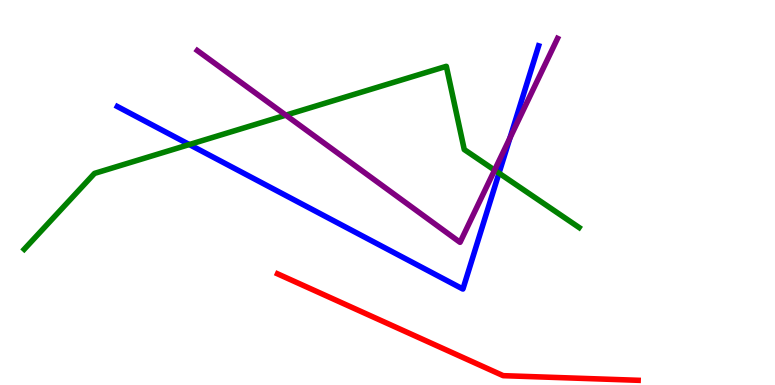[{'lines': ['blue', 'red'], 'intersections': []}, {'lines': ['green', 'red'], 'intersections': []}, {'lines': ['purple', 'red'], 'intersections': []}, {'lines': ['blue', 'green'], 'intersections': [{'x': 2.44, 'y': 6.25}, {'x': 6.44, 'y': 5.5}]}, {'lines': ['blue', 'purple'], 'intersections': [{'x': 6.58, 'y': 6.42}]}, {'lines': ['green', 'purple'], 'intersections': [{'x': 3.69, 'y': 7.01}, {'x': 6.38, 'y': 5.58}]}]